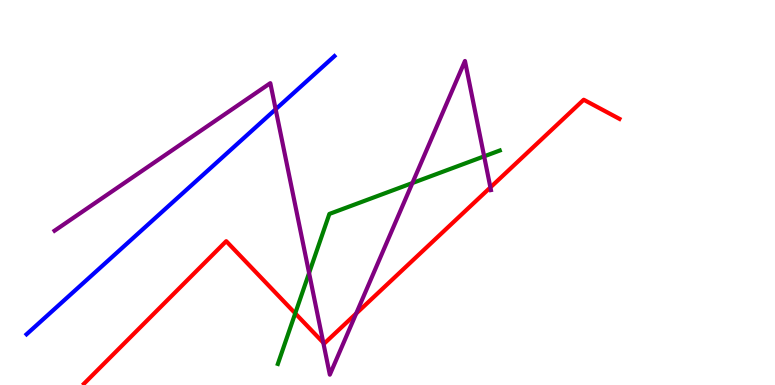[{'lines': ['blue', 'red'], 'intersections': []}, {'lines': ['green', 'red'], 'intersections': [{'x': 3.81, 'y': 1.86}]}, {'lines': ['purple', 'red'], 'intersections': [{'x': 4.17, 'y': 1.1}, {'x': 4.6, 'y': 1.86}, {'x': 6.33, 'y': 5.13}]}, {'lines': ['blue', 'green'], 'intersections': []}, {'lines': ['blue', 'purple'], 'intersections': [{'x': 3.56, 'y': 7.16}]}, {'lines': ['green', 'purple'], 'intersections': [{'x': 3.99, 'y': 2.91}, {'x': 5.32, 'y': 5.25}, {'x': 6.25, 'y': 5.94}]}]